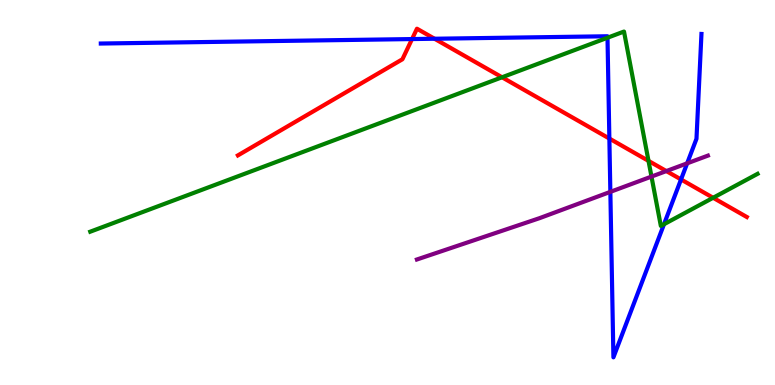[{'lines': ['blue', 'red'], 'intersections': [{'x': 5.32, 'y': 8.99}, {'x': 5.61, 'y': 8.99}, {'x': 7.86, 'y': 6.4}, {'x': 8.79, 'y': 5.34}]}, {'lines': ['green', 'red'], 'intersections': [{'x': 6.48, 'y': 7.99}, {'x': 8.37, 'y': 5.82}, {'x': 9.2, 'y': 4.86}]}, {'lines': ['purple', 'red'], 'intersections': [{'x': 8.6, 'y': 5.56}]}, {'lines': ['blue', 'green'], 'intersections': [{'x': 7.84, 'y': 9.02}, {'x': 8.57, 'y': 4.18}]}, {'lines': ['blue', 'purple'], 'intersections': [{'x': 7.88, 'y': 5.02}, {'x': 8.87, 'y': 5.76}]}, {'lines': ['green', 'purple'], 'intersections': [{'x': 8.41, 'y': 5.41}]}]